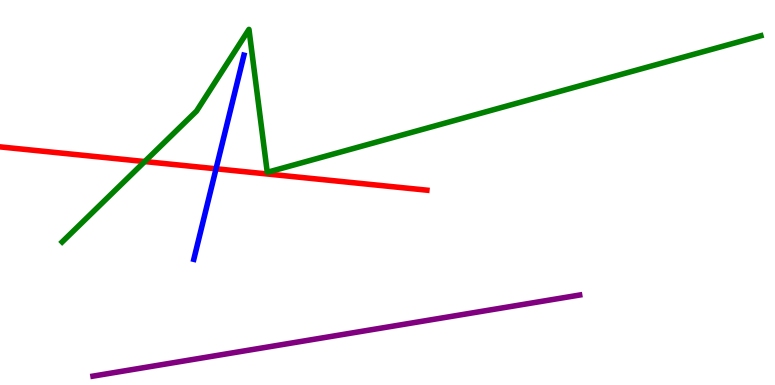[{'lines': ['blue', 'red'], 'intersections': [{'x': 2.79, 'y': 5.62}]}, {'lines': ['green', 'red'], 'intersections': [{'x': 1.87, 'y': 5.8}]}, {'lines': ['purple', 'red'], 'intersections': []}, {'lines': ['blue', 'green'], 'intersections': []}, {'lines': ['blue', 'purple'], 'intersections': []}, {'lines': ['green', 'purple'], 'intersections': []}]